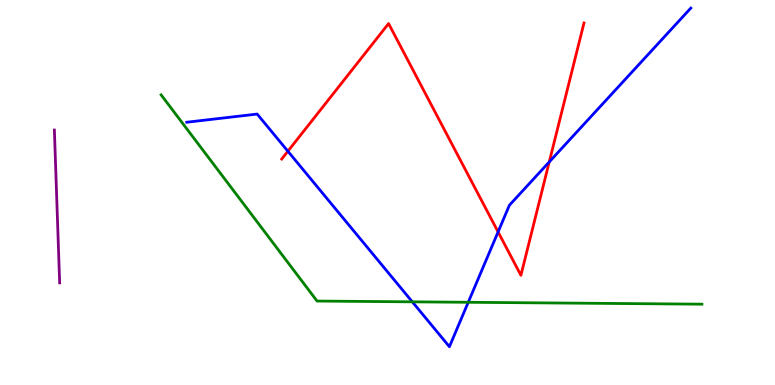[{'lines': ['blue', 'red'], 'intersections': [{'x': 3.71, 'y': 6.07}, {'x': 6.43, 'y': 3.98}, {'x': 7.09, 'y': 5.79}]}, {'lines': ['green', 'red'], 'intersections': []}, {'lines': ['purple', 'red'], 'intersections': []}, {'lines': ['blue', 'green'], 'intersections': [{'x': 5.32, 'y': 2.16}, {'x': 6.04, 'y': 2.15}]}, {'lines': ['blue', 'purple'], 'intersections': []}, {'lines': ['green', 'purple'], 'intersections': []}]